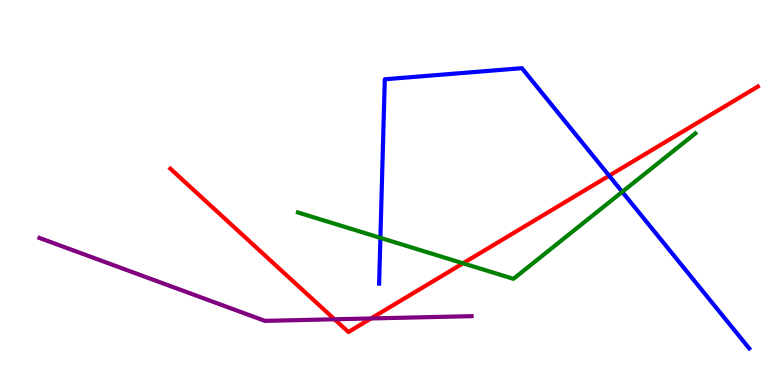[{'lines': ['blue', 'red'], 'intersections': [{'x': 7.86, 'y': 5.44}]}, {'lines': ['green', 'red'], 'intersections': [{'x': 5.97, 'y': 3.16}]}, {'lines': ['purple', 'red'], 'intersections': [{'x': 4.32, 'y': 1.71}, {'x': 4.79, 'y': 1.73}]}, {'lines': ['blue', 'green'], 'intersections': [{'x': 4.91, 'y': 3.82}, {'x': 8.03, 'y': 5.02}]}, {'lines': ['blue', 'purple'], 'intersections': []}, {'lines': ['green', 'purple'], 'intersections': []}]